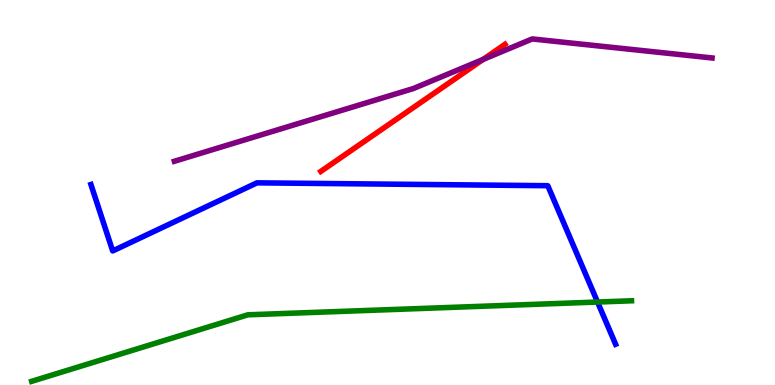[{'lines': ['blue', 'red'], 'intersections': []}, {'lines': ['green', 'red'], 'intersections': []}, {'lines': ['purple', 'red'], 'intersections': [{'x': 6.23, 'y': 8.46}]}, {'lines': ['blue', 'green'], 'intersections': [{'x': 7.71, 'y': 2.15}]}, {'lines': ['blue', 'purple'], 'intersections': []}, {'lines': ['green', 'purple'], 'intersections': []}]